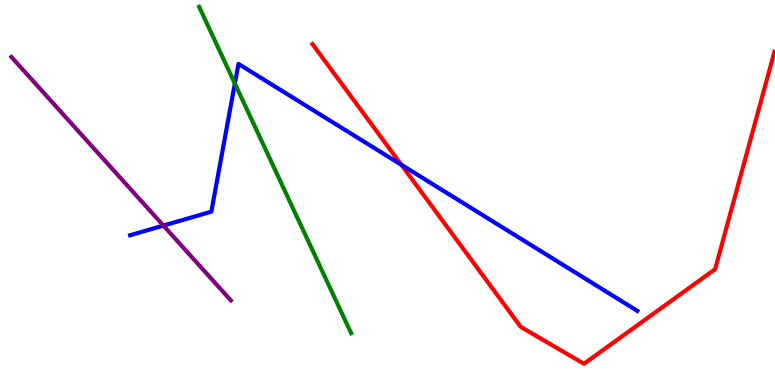[{'lines': ['blue', 'red'], 'intersections': [{'x': 5.18, 'y': 5.72}]}, {'lines': ['green', 'red'], 'intersections': []}, {'lines': ['purple', 'red'], 'intersections': []}, {'lines': ['blue', 'green'], 'intersections': [{'x': 3.03, 'y': 7.83}]}, {'lines': ['blue', 'purple'], 'intersections': [{'x': 2.11, 'y': 4.14}]}, {'lines': ['green', 'purple'], 'intersections': []}]